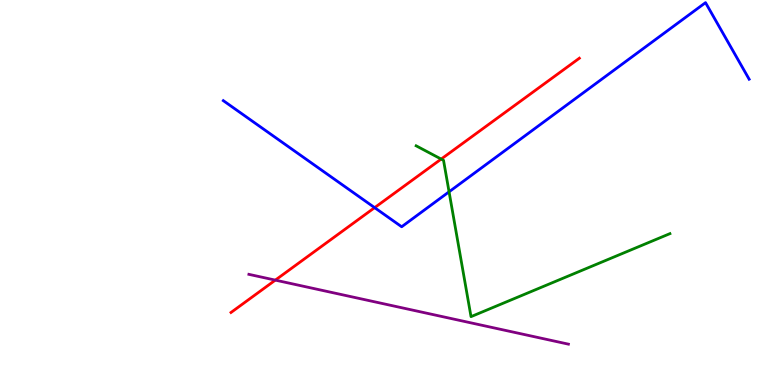[{'lines': ['blue', 'red'], 'intersections': [{'x': 4.83, 'y': 4.61}]}, {'lines': ['green', 'red'], 'intersections': [{'x': 5.69, 'y': 5.87}]}, {'lines': ['purple', 'red'], 'intersections': [{'x': 3.55, 'y': 2.72}]}, {'lines': ['blue', 'green'], 'intersections': [{'x': 5.79, 'y': 5.02}]}, {'lines': ['blue', 'purple'], 'intersections': []}, {'lines': ['green', 'purple'], 'intersections': []}]